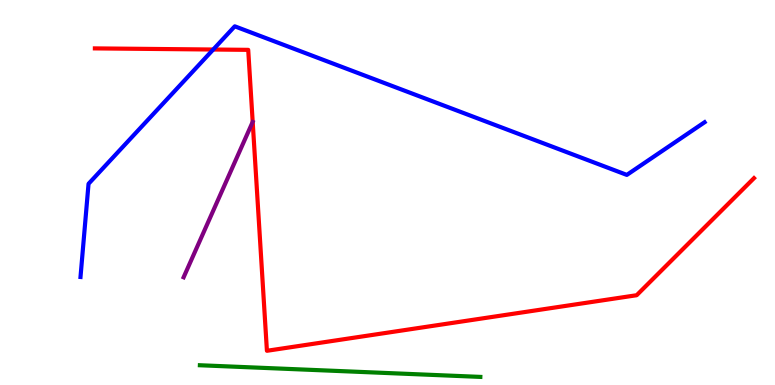[{'lines': ['blue', 'red'], 'intersections': [{'x': 2.75, 'y': 8.71}]}, {'lines': ['green', 'red'], 'intersections': []}, {'lines': ['purple', 'red'], 'intersections': []}, {'lines': ['blue', 'green'], 'intersections': []}, {'lines': ['blue', 'purple'], 'intersections': []}, {'lines': ['green', 'purple'], 'intersections': []}]